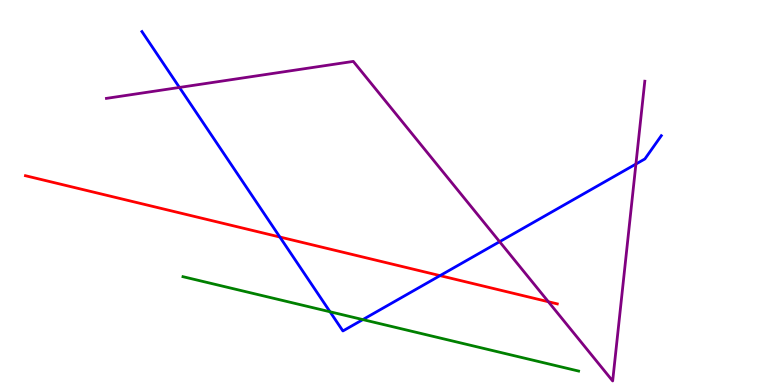[{'lines': ['blue', 'red'], 'intersections': [{'x': 3.61, 'y': 3.84}, {'x': 5.68, 'y': 2.84}]}, {'lines': ['green', 'red'], 'intersections': []}, {'lines': ['purple', 'red'], 'intersections': [{'x': 7.08, 'y': 2.16}]}, {'lines': ['blue', 'green'], 'intersections': [{'x': 4.26, 'y': 1.9}, {'x': 4.68, 'y': 1.7}]}, {'lines': ['blue', 'purple'], 'intersections': [{'x': 2.32, 'y': 7.73}, {'x': 6.45, 'y': 3.72}, {'x': 8.21, 'y': 5.74}]}, {'lines': ['green', 'purple'], 'intersections': []}]